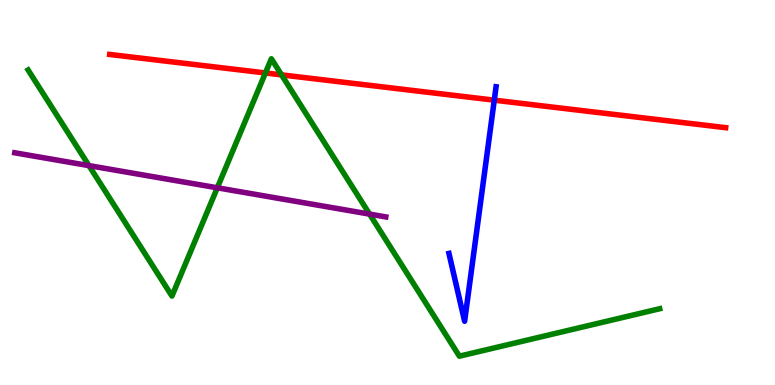[{'lines': ['blue', 'red'], 'intersections': [{'x': 6.38, 'y': 7.4}]}, {'lines': ['green', 'red'], 'intersections': [{'x': 3.42, 'y': 8.1}, {'x': 3.63, 'y': 8.06}]}, {'lines': ['purple', 'red'], 'intersections': []}, {'lines': ['blue', 'green'], 'intersections': []}, {'lines': ['blue', 'purple'], 'intersections': []}, {'lines': ['green', 'purple'], 'intersections': [{'x': 1.15, 'y': 5.7}, {'x': 2.8, 'y': 5.12}, {'x': 4.77, 'y': 4.44}]}]